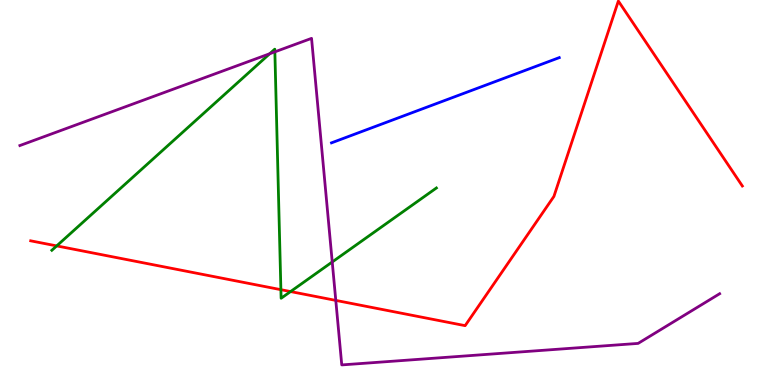[{'lines': ['blue', 'red'], 'intersections': []}, {'lines': ['green', 'red'], 'intersections': [{'x': 0.732, 'y': 3.61}, {'x': 3.62, 'y': 2.48}, {'x': 3.75, 'y': 2.43}]}, {'lines': ['purple', 'red'], 'intersections': [{'x': 4.33, 'y': 2.2}]}, {'lines': ['blue', 'green'], 'intersections': []}, {'lines': ['blue', 'purple'], 'intersections': []}, {'lines': ['green', 'purple'], 'intersections': [{'x': 3.48, 'y': 8.6}, {'x': 3.55, 'y': 8.65}, {'x': 4.29, 'y': 3.2}]}]